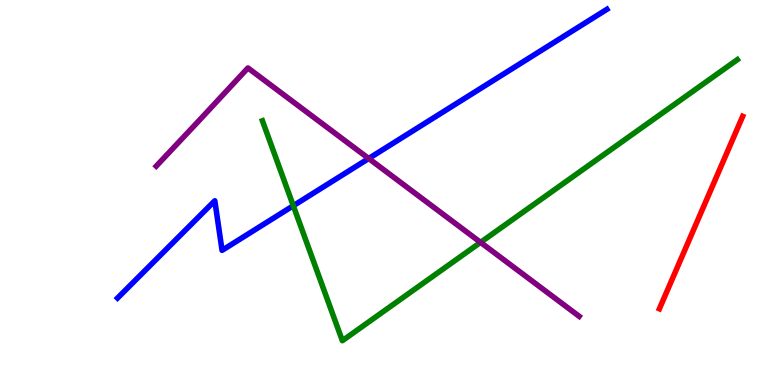[{'lines': ['blue', 'red'], 'intersections': []}, {'lines': ['green', 'red'], 'intersections': []}, {'lines': ['purple', 'red'], 'intersections': []}, {'lines': ['blue', 'green'], 'intersections': [{'x': 3.78, 'y': 4.66}]}, {'lines': ['blue', 'purple'], 'intersections': [{'x': 4.76, 'y': 5.88}]}, {'lines': ['green', 'purple'], 'intersections': [{'x': 6.2, 'y': 3.7}]}]